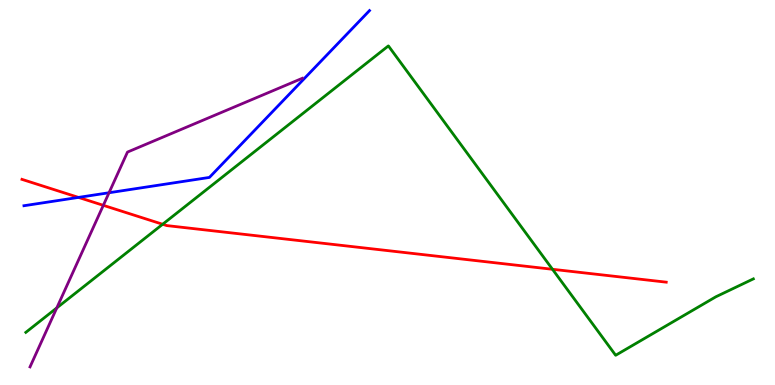[{'lines': ['blue', 'red'], 'intersections': [{'x': 1.01, 'y': 4.87}]}, {'lines': ['green', 'red'], 'intersections': [{'x': 2.1, 'y': 4.18}, {'x': 7.13, 'y': 3.01}]}, {'lines': ['purple', 'red'], 'intersections': [{'x': 1.33, 'y': 4.67}]}, {'lines': ['blue', 'green'], 'intersections': []}, {'lines': ['blue', 'purple'], 'intersections': [{'x': 1.41, 'y': 4.99}]}, {'lines': ['green', 'purple'], 'intersections': [{'x': 0.733, 'y': 2.0}]}]